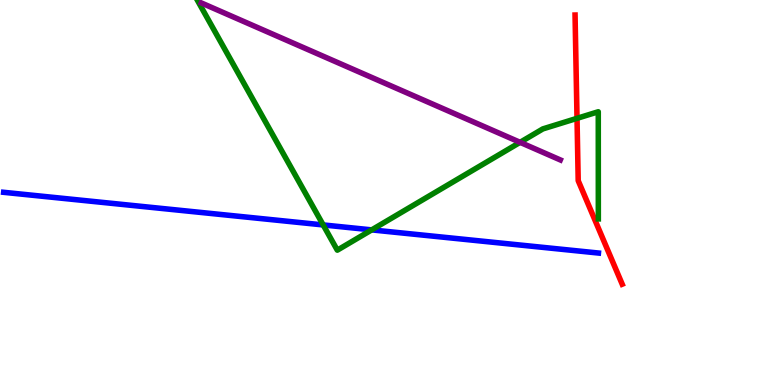[{'lines': ['blue', 'red'], 'intersections': []}, {'lines': ['green', 'red'], 'intersections': [{'x': 7.45, 'y': 6.93}]}, {'lines': ['purple', 'red'], 'intersections': []}, {'lines': ['blue', 'green'], 'intersections': [{'x': 4.17, 'y': 4.16}, {'x': 4.8, 'y': 4.03}]}, {'lines': ['blue', 'purple'], 'intersections': []}, {'lines': ['green', 'purple'], 'intersections': [{'x': 6.71, 'y': 6.3}]}]